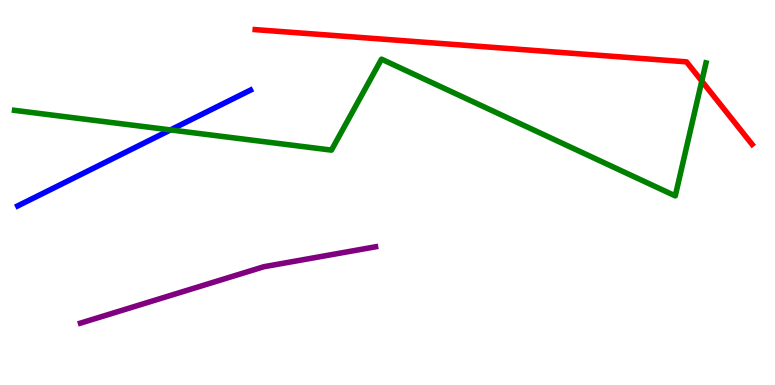[{'lines': ['blue', 'red'], 'intersections': []}, {'lines': ['green', 'red'], 'intersections': [{'x': 9.06, 'y': 7.89}]}, {'lines': ['purple', 'red'], 'intersections': []}, {'lines': ['blue', 'green'], 'intersections': [{'x': 2.2, 'y': 6.63}]}, {'lines': ['blue', 'purple'], 'intersections': []}, {'lines': ['green', 'purple'], 'intersections': []}]